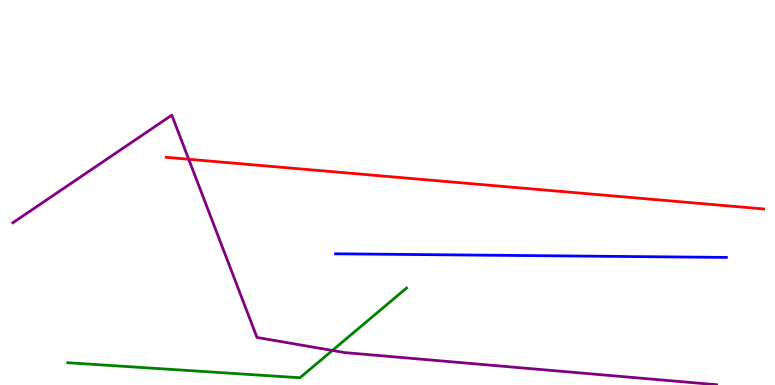[{'lines': ['blue', 'red'], 'intersections': []}, {'lines': ['green', 'red'], 'intersections': []}, {'lines': ['purple', 'red'], 'intersections': [{'x': 2.44, 'y': 5.86}]}, {'lines': ['blue', 'green'], 'intersections': []}, {'lines': ['blue', 'purple'], 'intersections': []}, {'lines': ['green', 'purple'], 'intersections': [{'x': 4.29, 'y': 0.897}]}]